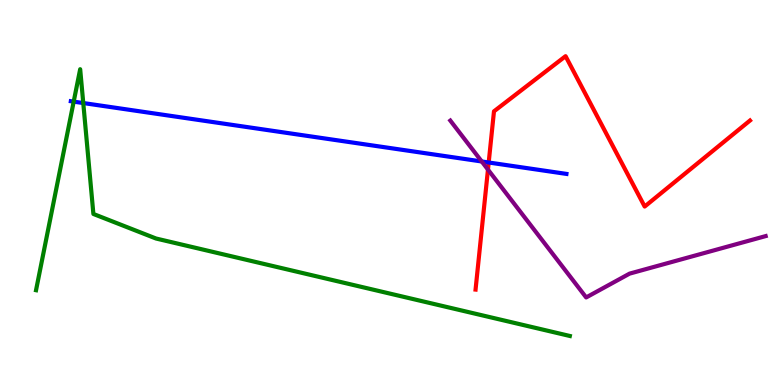[{'lines': ['blue', 'red'], 'intersections': [{'x': 6.31, 'y': 5.78}]}, {'lines': ['green', 'red'], 'intersections': []}, {'lines': ['purple', 'red'], 'intersections': [{'x': 6.3, 'y': 5.6}]}, {'lines': ['blue', 'green'], 'intersections': [{'x': 0.951, 'y': 7.36}, {'x': 1.07, 'y': 7.32}]}, {'lines': ['blue', 'purple'], 'intersections': [{'x': 6.22, 'y': 5.81}]}, {'lines': ['green', 'purple'], 'intersections': []}]